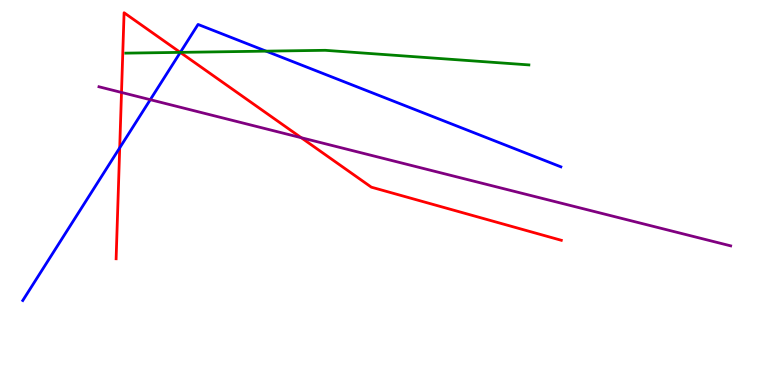[{'lines': ['blue', 'red'], 'intersections': [{'x': 1.54, 'y': 6.16}, {'x': 2.33, 'y': 8.64}]}, {'lines': ['green', 'red'], 'intersections': [{'x': 2.33, 'y': 8.64}]}, {'lines': ['purple', 'red'], 'intersections': [{'x': 1.57, 'y': 7.6}, {'x': 3.89, 'y': 6.42}]}, {'lines': ['blue', 'green'], 'intersections': [{'x': 2.33, 'y': 8.64}, {'x': 3.43, 'y': 8.67}]}, {'lines': ['blue', 'purple'], 'intersections': [{'x': 1.94, 'y': 7.41}]}, {'lines': ['green', 'purple'], 'intersections': []}]